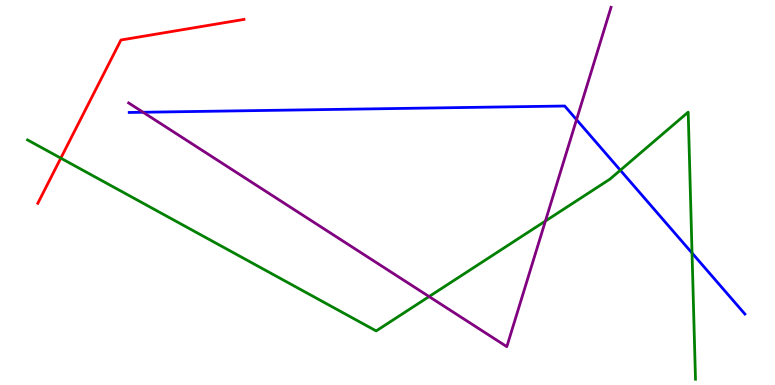[{'lines': ['blue', 'red'], 'intersections': []}, {'lines': ['green', 'red'], 'intersections': [{'x': 0.785, 'y': 5.89}]}, {'lines': ['purple', 'red'], 'intersections': []}, {'lines': ['blue', 'green'], 'intersections': [{'x': 8.0, 'y': 5.58}, {'x': 8.93, 'y': 3.43}]}, {'lines': ['blue', 'purple'], 'intersections': [{'x': 1.85, 'y': 7.08}, {'x': 7.44, 'y': 6.89}]}, {'lines': ['green', 'purple'], 'intersections': [{'x': 5.54, 'y': 2.3}, {'x': 7.04, 'y': 4.26}]}]